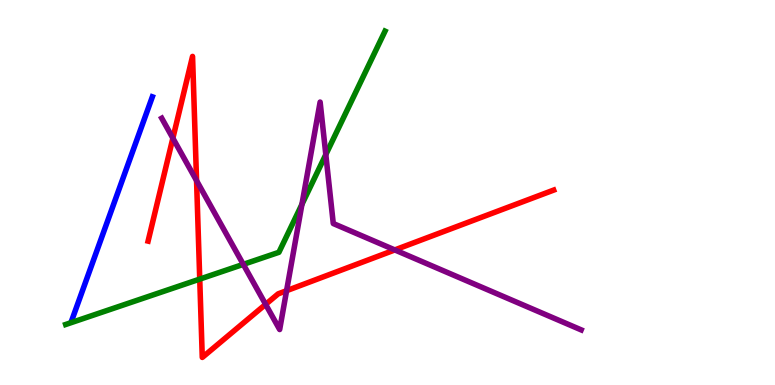[{'lines': ['blue', 'red'], 'intersections': []}, {'lines': ['green', 'red'], 'intersections': [{'x': 2.58, 'y': 2.75}]}, {'lines': ['purple', 'red'], 'intersections': [{'x': 2.23, 'y': 6.41}, {'x': 2.54, 'y': 5.31}, {'x': 3.43, 'y': 2.09}, {'x': 3.7, 'y': 2.45}, {'x': 5.09, 'y': 3.51}]}, {'lines': ['blue', 'green'], 'intersections': []}, {'lines': ['blue', 'purple'], 'intersections': []}, {'lines': ['green', 'purple'], 'intersections': [{'x': 3.14, 'y': 3.13}, {'x': 3.9, 'y': 4.69}, {'x': 4.2, 'y': 5.99}]}]